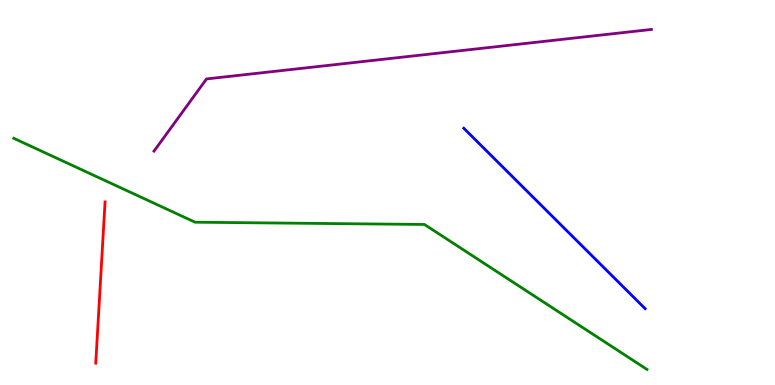[{'lines': ['blue', 'red'], 'intersections': []}, {'lines': ['green', 'red'], 'intersections': []}, {'lines': ['purple', 'red'], 'intersections': []}, {'lines': ['blue', 'green'], 'intersections': []}, {'lines': ['blue', 'purple'], 'intersections': []}, {'lines': ['green', 'purple'], 'intersections': []}]